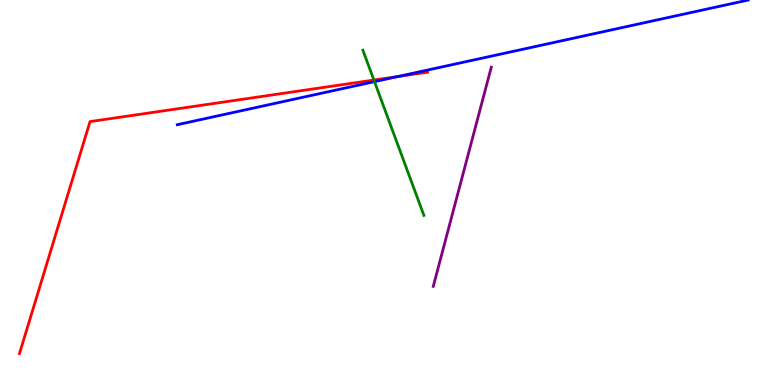[{'lines': ['blue', 'red'], 'intersections': [{'x': 5.14, 'y': 8.01}]}, {'lines': ['green', 'red'], 'intersections': [{'x': 4.82, 'y': 7.92}]}, {'lines': ['purple', 'red'], 'intersections': []}, {'lines': ['blue', 'green'], 'intersections': [{'x': 4.83, 'y': 7.88}]}, {'lines': ['blue', 'purple'], 'intersections': []}, {'lines': ['green', 'purple'], 'intersections': []}]